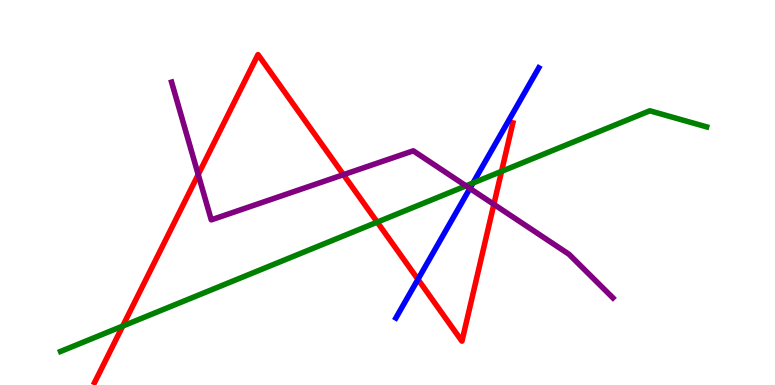[{'lines': ['blue', 'red'], 'intersections': [{'x': 5.39, 'y': 2.74}]}, {'lines': ['green', 'red'], 'intersections': [{'x': 1.58, 'y': 1.53}, {'x': 4.87, 'y': 4.23}, {'x': 6.47, 'y': 5.55}]}, {'lines': ['purple', 'red'], 'intersections': [{'x': 2.56, 'y': 5.47}, {'x': 4.43, 'y': 5.46}, {'x': 6.37, 'y': 4.69}]}, {'lines': ['blue', 'green'], 'intersections': [{'x': 6.1, 'y': 5.25}]}, {'lines': ['blue', 'purple'], 'intersections': [{'x': 6.06, 'y': 5.11}]}, {'lines': ['green', 'purple'], 'intersections': [{'x': 6.01, 'y': 5.17}]}]